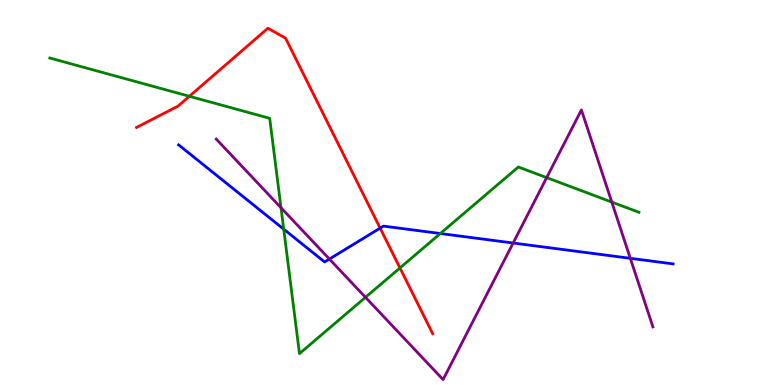[{'lines': ['blue', 'red'], 'intersections': [{'x': 4.9, 'y': 4.07}]}, {'lines': ['green', 'red'], 'intersections': [{'x': 2.44, 'y': 7.5}, {'x': 5.16, 'y': 3.04}]}, {'lines': ['purple', 'red'], 'intersections': []}, {'lines': ['blue', 'green'], 'intersections': [{'x': 3.66, 'y': 4.05}, {'x': 5.68, 'y': 3.93}]}, {'lines': ['blue', 'purple'], 'intersections': [{'x': 4.25, 'y': 3.27}, {'x': 6.62, 'y': 3.69}, {'x': 8.13, 'y': 3.29}]}, {'lines': ['green', 'purple'], 'intersections': [{'x': 3.63, 'y': 4.6}, {'x': 4.72, 'y': 2.28}, {'x': 7.05, 'y': 5.39}, {'x': 7.89, 'y': 4.75}]}]